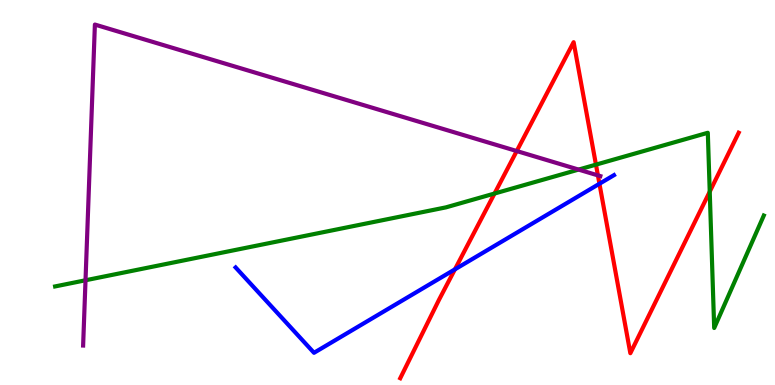[{'lines': ['blue', 'red'], 'intersections': [{'x': 5.87, 'y': 3.0}, {'x': 7.73, 'y': 5.23}]}, {'lines': ['green', 'red'], 'intersections': [{'x': 6.38, 'y': 4.97}, {'x': 7.69, 'y': 5.72}, {'x': 9.16, 'y': 5.02}]}, {'lines': ['purple', 'red'], 'intersections': [{'x': 6.67, 'y': 6.08}, {'x': 7.72, 'y': 5.44}]}, {'lines': ['blue', 'green'], 'intersections': []}, {'lines': ['blue', 'purple'], 'intersections': []}, {'lines': ['green', 'purple'], 'intersections': [{'x': 1.1, 'y': 2.72}, {'x': 7.47, 'y': 5.6}]}]